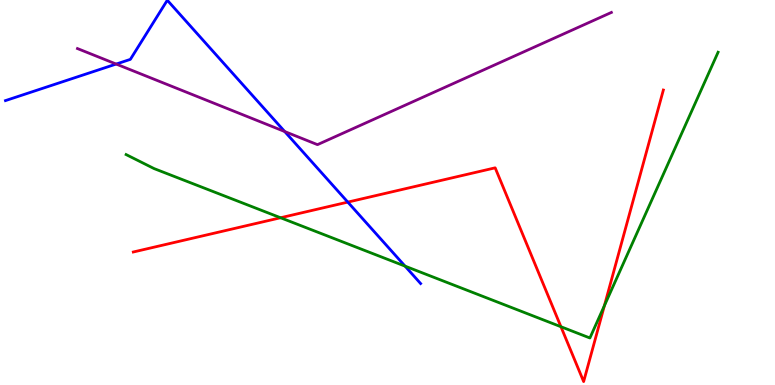[{'lines': ['blue', 'red'], 'intersections': [{'x': 4.49, 'y': 4.75}]}, {'lines': ['green', 'red'], 'intersections': [{'x': 3.62, 'y': 4.34}, {'x': 7.24, 'y': 1.51}, {'x': 7.8, 'y': 2.06}]}, {'lines': ['purple', 'red'], 'intersections': []}, {'lines': ['blue', 'green'], 'intersections': [{'x': 5.23, 'y': 3.09}]}, {'lines': ['blue', 'purple'], 'intersections': [{'x': 1.5, 'y': 8.34}, {'x': 3.67, 'y': 6.58}]}, {'lines': ['green', 'purple'], 'intersections': []}]